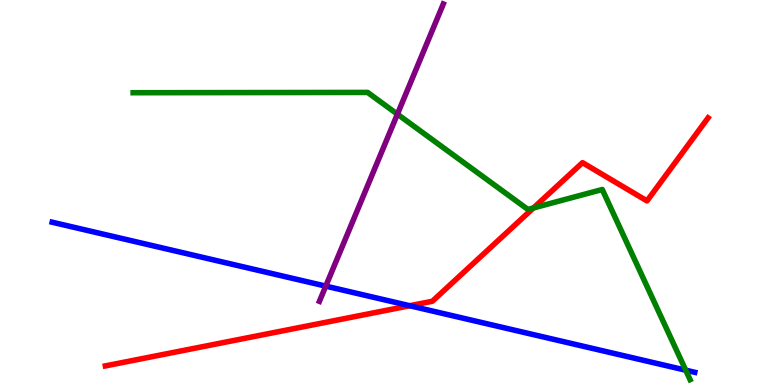[{'lines': ['blue', 'red'], 'intersections': [{'x': 5.29, 'y': 2.06}]}, {'lines': ['green', 'red'], 'intersections': [{'x': 6.88, 'y': 4.6}]}, {'lines': ['purple', 'red'], 'intersections': []}, {'lines': ['blue', 'green'], 'intersections': [{'x': 8.85, 'y': 0.385}]}, {'lines': ['blue', 'purple'], 'intersections': [{'x': 4.2, 'y': 2.57}]}, {'lines': ['green', 'purple'], 'intersections': [{'x': 5.13, 'y': 7.03}]}]